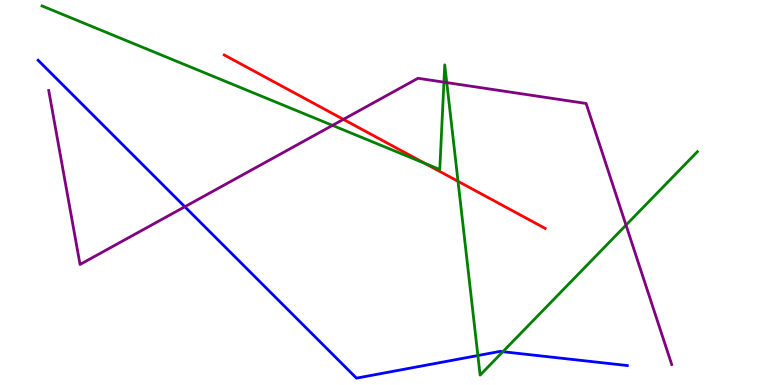[{'lines': ['blue', 'red'], 'intersections': []}, {'lines': ['green', 'red'], 'intersections': [{'x': 5.48, 'y': 5.76}, {'x': 5.91, 'y': 5.29}]}, {'lines': ['purple', 'red'], 'intersections': [{'x': 4.43, 'y': 6.9}]}, {'lines': ['blue', 'green'], 'intersections': [{'x': 6.17, 'y': 0.765}, {'x': 6.49, 'y': 0.865}]}, {'lines': ['blue', 'purple'], 'intersections': [{'x': 2.38, 'y': 4.63}]}, {'lines': ['green', 'purple'], 'intersections': [{'x': 4.29, 'y': 6.74}, {'x': 5.73, 'y': 7.87}, {'x': 5.76, 'y': 7.85}, {'x': 8.08, 'y': 4.15}]}]